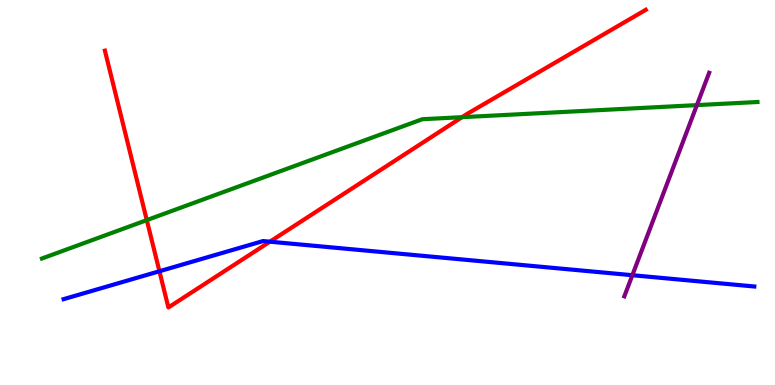[{'lines': ['blue', 'red'], 'intersections': [{'x': 2.06, 'y': 2.95}, {'x': 3.48, 'y': 3.72}]}, {'lines': ['green', 'red'], 'intersections': [{'x': 1.89, 'y': 4.28}, {'x': 5.96, 'y': 6.96}]}, {'lines': ['purple', 'red'], 'intersections': []}, {'lines': ['blue', 'green'], 'intersections': []}, {'lines': ['blue', 'purple'], 'intersections': [{'x': 8.16, 'y': 2.85}]}, {'lines': ['green', 'purple'], 'intersections': [{'x': 8.99, 'y': 7.27}]}]